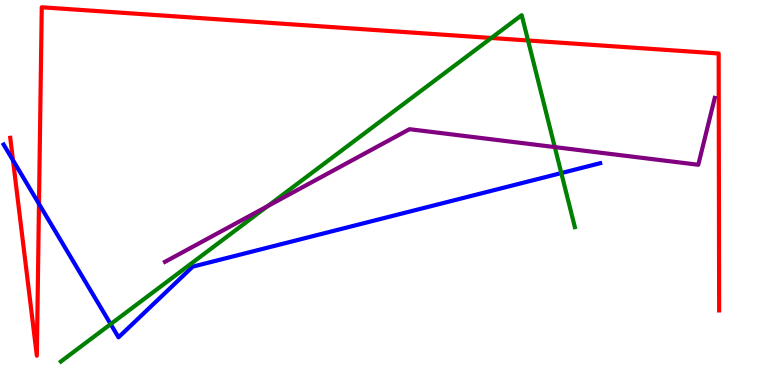[{'lines': ['blue', 'red'], 'intersections': [{'x': 0.168, 'y': 5.84}, {'x': 0.503, 'y': 4.7}]}, {'lines': ['green', 'red'], 'intersections': [{'x': 6.34, 'y': 9.01}, {'x': 6.81, 'y': 8.95}]}, {'lines': ['purple', 'red'], 'intersections': []}, {'lines': ['blue', 'green'], 'intersections': [{'x': 1.43, 'y': 1.58}, {'x': 7.24, 'y': 5.5}]}, {'lines': ['blue', 'purple'], 'intersections': []}, {'lines': ['green', 'purple'], 'intersections': [{'x': 3.45, 'y': 4.65}, {'x': 7.16, 'y': 6.18}]}]